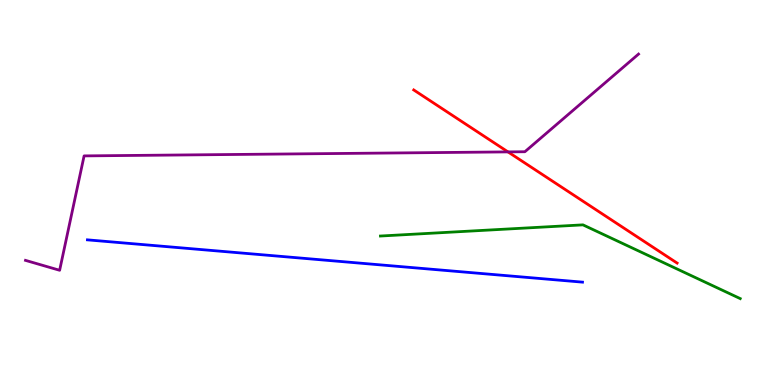[{'lines': ['blue', 'red'], 'intersections': []}, {'lines': ['green', 'red'], 'intersections': []}, {'lines': ['purple', 'red'], 'intersections': [{'x': 6.55, 'y': 6.05}]}, {'lines': ['blue', 'green'], 'intersections': []}, {'lines': ['blue', 'purple'], 'intersections': []}, {'lines': ['green', 'purple'], 'intersections': []}]